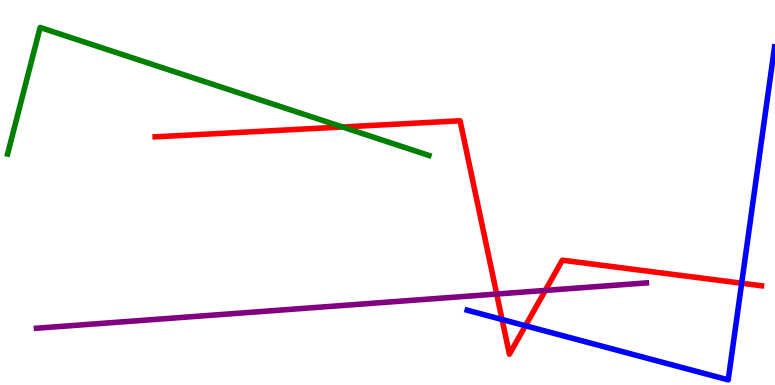[{'lines': ['blue', 'red'], 'intersections': [{'x': 6.48, 'y': 1.7}, {'x': 6.78, 'y': 1.54}, {'x': 9.57, 'y': 2.64}]}, {'lines': ['green', 'red'], 'intersections': [{'x': 4.42, 'y': 6.7}]}, {'lines': ['purple', 'red'], 'intersections': [{'x': 6.41, 'y': 2.36}, {'x': 7.04, 'y': 2.46}]}, {'lines': ['blue', 'green'], 'intersections': []}, {'lines': ['blue', 'purple'], 'intersections': []}, {'lines': ['green', 'purple'], 'intersections': []}]